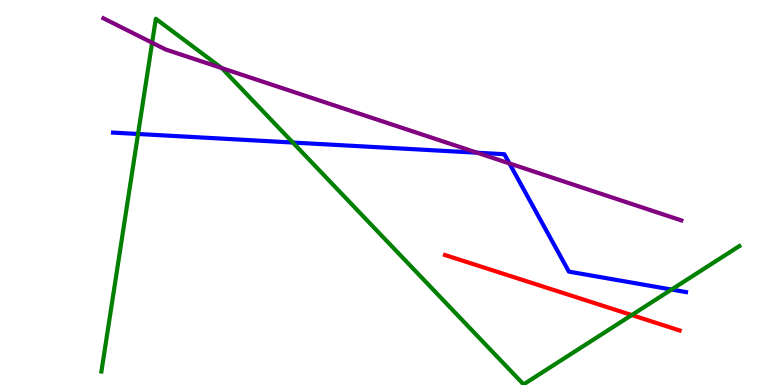[{'lines': ['blue', 'red'], 'intersections': []}, {'lines': ['green', 'red'], 'intersections': [{'x': 8.15, 'y': 1.82}]}, {'lines': ['purple', 'red'], 'intersections': []}, {'lines': ['blue', 'green'], 'intersections': [{'x': 1.78, 'y': 6.52}, {'x': 3.78, 'y': 6.3}, {'x': 8.67, 'y': 2.48}]}, {'lines': ['blue', 'purple'], 'intersections': [{'x': 6.16, 'y': 6.03}, {'x': 6.57, 'y': 5.76}]}, {'lines': ['green', 'purple'], 'intersections': [{'x': 1.96, 'y': 8.89}, {'x': 2.86, 'y': 8.23}]}]